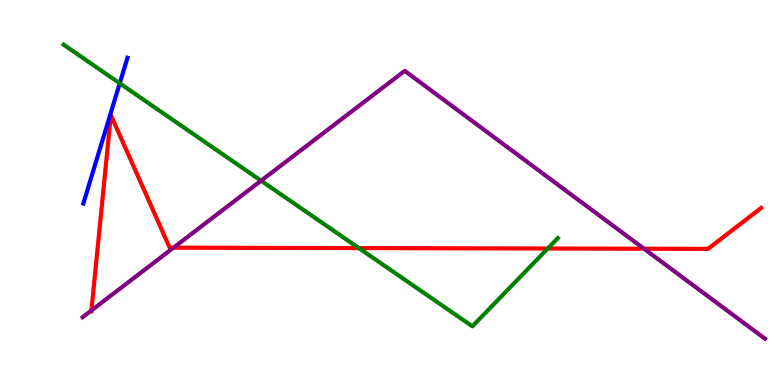[{'lines': ['blue', 'red'], 'intersections': []}, {'lines': ['green', 'red'], 'intersections': [{'x': 4.63, 'y': 3.56}, {'x': 7.07, 'y': 3.55}]}, {'lines': ['purple', 'red'], 'intersections': [{'x': 1.18, 'y': 1.94}, {'x': 2.24, 'y': 3.57}, {'x': 8.31, 'y': 3.54}]}, {'lines': ['blue', 'green'], 'intersections': [{'x': 1.54, 'y': 7.84}]}, {'lines': ['blue', 'purple'], 'intersections': []}, {'lines': ['green', 'purple'], 'intersections': [{'x': 3.37, 'y': 5.31}]}]